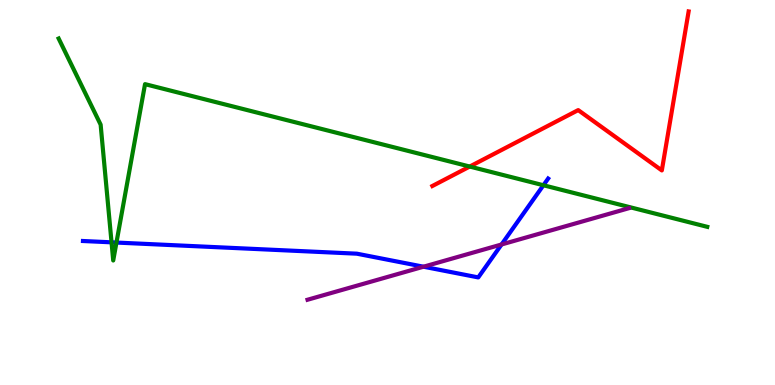[{'lines': ['blue', 'red'], 'intersections': []}, {'lines': ['green', 'red'], 'intersections': [{'x': 6.06, 'y': 5.67}]}, {'lines': ['purple', 'red'], 'intersections': []}, {'lines': ['blue', 'green'], 'intersections': [{'x': 1.44, 'y': 3.71}, {'x': 1.5, 'y': 3.7}, {'x': 7.01, 'y': 5.19}]}, {'lines': ['blue', 'purple'], 'intersections': [{'x': 5.46, 'y': 3.07}, {'x': 6.47, 'y': 3.65}]}, {'lines': ['green', 'purple'], 'intersections': []}]